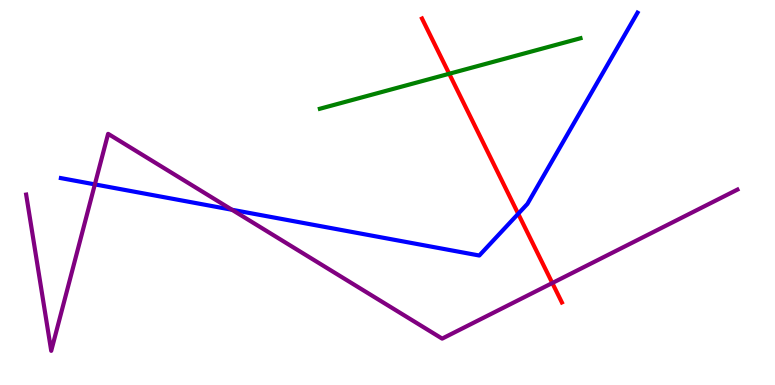[{'lines': ['blue', 'red'], 'intersections': [{'x': 6.69, 'y': 4.45}]}, {'lines': ['green', 'red'], 'intersections': [{'x': 5.8, 'y': 8.08}]}, {'lines': ['purple', 'red'], 'intersections': [{'x': 7.13, 'y': 2.65}]}, {'lines': ['blue', 'green'], 'intersections': []}, {'lines': ['blue', 'purple'], 'intersections': [{'x': 1.22, 'y': 5.21}, {'x': 2.99, 'y': 4.55}]}, {'lines': ['green', 'purple'], 'intersections': []}]